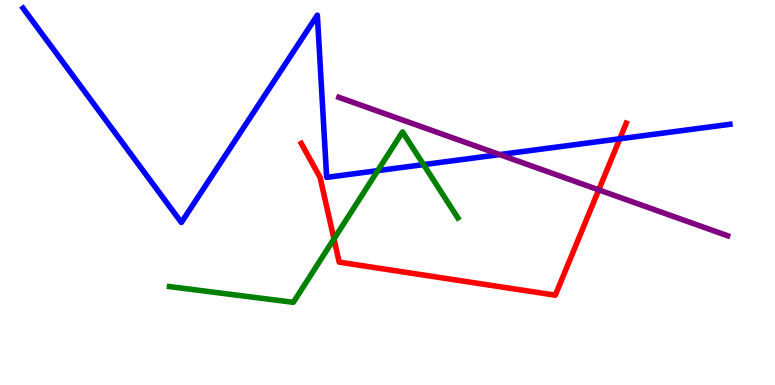[{'lines': ['blue', 'red'], 'intersections': [{'x': 8.0, 'y': 6.4}]}, {'lines': ['green', 'red'], 'intersections': [{'x': 4.31, 'y': 3.79}]}, {'lines': ['purple', 'red'], 'intersections': [{'x': 7.73, 'y': 5.07}]}, {'lines': ['blue', 'green'], 'intersections': [{'x': 4.87, 'y': 5.57}, {'x': 5.47, 'y': 5.72}]}, {'lines': ['blue', 'purple'], 'intersections': [{'x': 6.45, 'y': 5.98}]}, {'lines': ['green', 'purple'], 'intersections': []}]